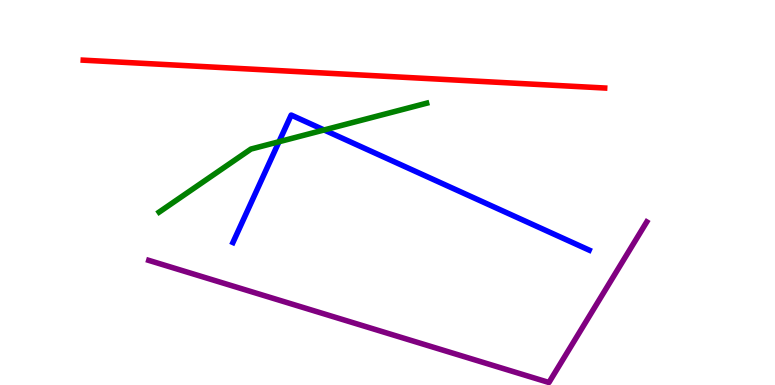[{'lines': ['blue', 'red'], 'intersections': []}, {'lines': ['green', 'red'], 'intersections': []}, {'lines': ['purple', 'red'], 'intersections': []}, {'lines': ['blue', 'green'], 'intersections': [{'x': 3.6, 'y': 6.32}, {'x': 4.18, 'y': 6.62}]}, {'lines': ['blue', 'purple'], 'intersections': []}, {'lines': ['green', 'purple'], 'intersections': []}]